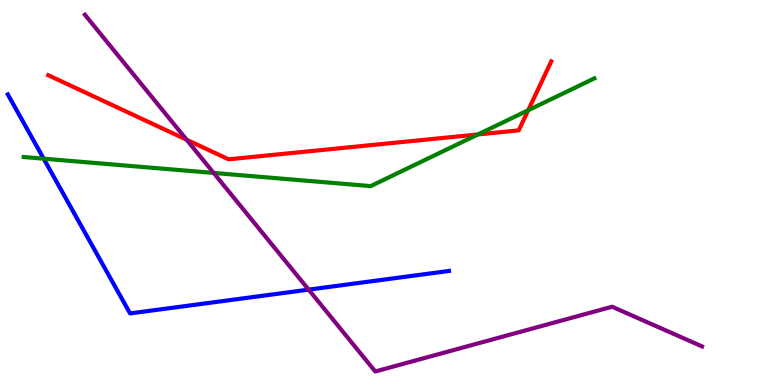[{'lines': ['blue', 'red'], 'intersections': []}, {'lines': ['green', 'red'], 'intersections': [{'x': 6.17, 'y': 6.51}, {'x': 6.82, 'y': 7.14}]}, {'lines': ['purple', 'red'], 'intersections': [{'x': 2.41, 'y': 6.37}]}, {'lines': ['blue', 'green'], 'intersections': [{'x': 0.564, 'y': 5.88}]}, {'lines': ['blue', 'purple'], 'intersections': [{'x': 3.98, 'y': 2.48}]}, {'lines': ['green', 'purple'], 'intersections': [{'x': 2.76, 'y': 5.51}]}]